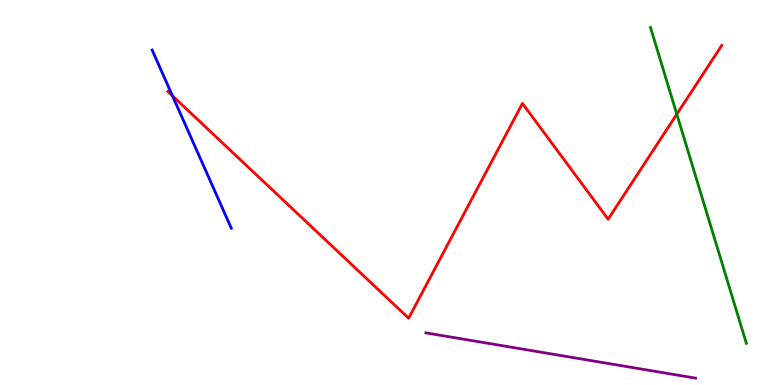[{'lines': ['blue', 'red'], 'intersections': [{'x': 2.23, 'y': 7.51}]}, {'lines': ['green', 'red'], 'intersections': [{'x': 8.73, 'y': 7.03}]}, {'lines': ['purple', 'red'], 'intersections': []}, {'lines': ['blue', 'green'], 'intersections': []}, {'lines': ['blue', 'purple'], 'intersections': []}, {'lines': ['green', 'purple'], 'intersections': []}]